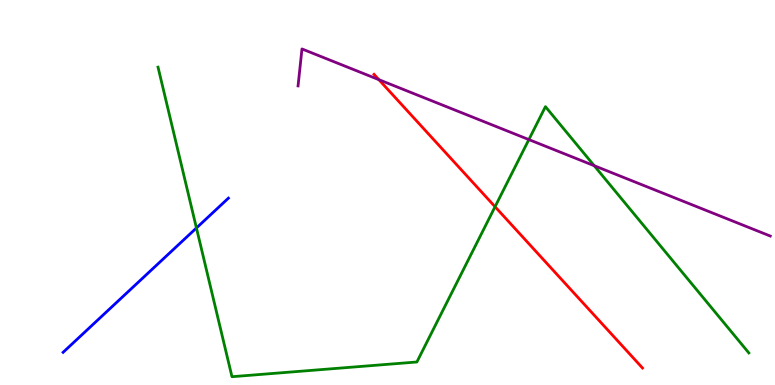[{'lines': ['blue', 'red'], 'intersections': []}, {'lines': ['green', 'red'], 'intersections': [{'x': 6.39, 'y': 4.63}]}, {'lines': ['purple', 'red'], 'intersections': [{'x': 4.89, 'y': 7.93}]}, {'lines': ['blue', 'green'], 'intersections': [{'x': 2.53, 'y': 4.08}]}, {'lines': ['blue', 'purple'], 'intersections': []}, {'lines': ['green', 'purple'], 'intersections': [{'x': 6.82, 'y': 6.37}, {'x': 7.67, 'y': 5.7}]}]